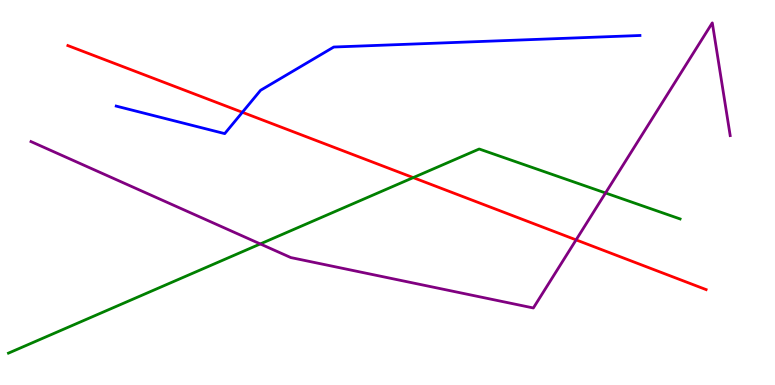[{'lines': ['blue', 'red'], 'intersections': [{'x': 3.13, 'y': 7.08}]}, {'lines': ['green', 'red'], 'intersections': [{'x': 5.33, 'y': 5.39}]}, {'lines': ['purple', 'red'], 'intersections': [{'x': 7.43, 'y': 3.77}]}, {'lines': ['blue', 'green'], 'intersections': []}, {'lines': ['blue', 'purple'], 'intersections': []}, {'lines': ['green', 'purple'], 'intersections': [{'x': 3.36, 'y': 3.66}, {'x': 7.81, 'y': 4.99}]}]